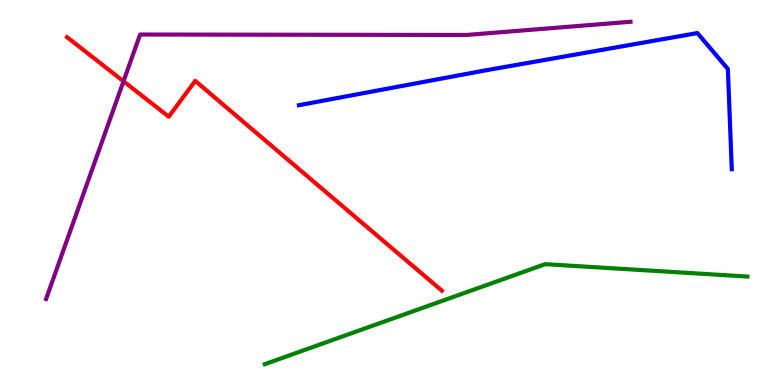[{'lines': ['blue', 'red'], 'intersections': []}, {'lines': ['green', 'red'], 'intersections': []}, {'lines': ['purple', 'red'], 'intersections': [{'x': 1.59, 'y': 7.89}]}, {'lines': ['blue', 'green'], 'intersections': []}, {'lines': ['blue', 'purple'], 'intersections': []}, {'lines': ['green', 'purple'], 'intersections': []}]